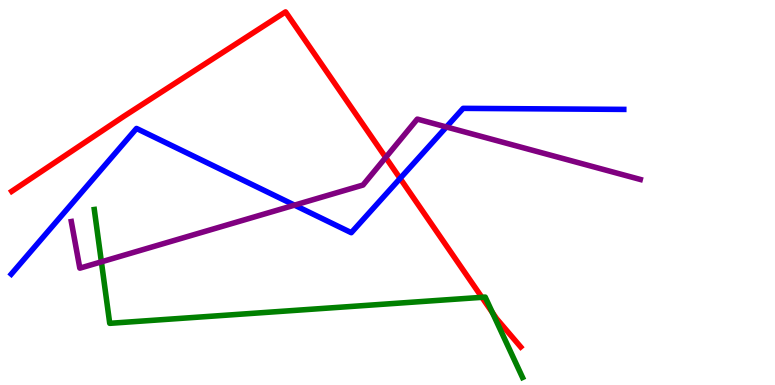[{'lines': ['blue', 'red'], 'intersections': [{'x': 5.16, 'y': 5.37}]}, {'lines': ['green', 'red'], 'intersections': [{'x': 6.22, 'y': 2.28}, {'x': 6.35, 'y': 1.88}]}, {'lines': ['purple', 'red'], 'intersections': [{'x': 4.98, 'y': 5.91}]}, {'lines': ['blue', 'green'], 'intersections': []}, {'lines': ['blue', 'purple'], 'intersections': [{'x': 3.8, 'y': 4.67}, {'x': 5.76, 'y': 6.7}]}, {'lines': ['green', 'purple'], 'intersections': [{'x': 1.31, 'y': 3.2}]}]